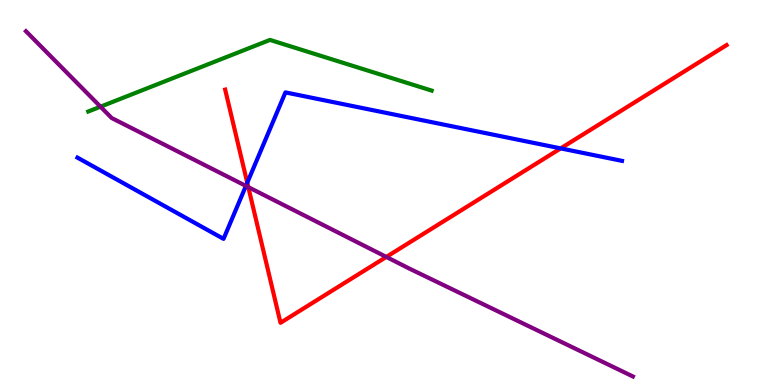[{'lines': ['blue', 'red'], 'intersections': [{'x': 3.19, 'y': 5.25}, {'x': 7.23, 'y': 6.15}]}, {'lines': ['green', 'red'], 'intersections': []}, {'lines': ['purple', 'red'], 'intersections': [{'x': 3.2, 'y': 5.14}, {'x': 4.98, 'y': 3.33}]}, {'lines': ['blue', 'green'], 'intersections': []}, {'lines': ['blue', 'purple'], 'intersections': [{'x': 3.17, 'y': 5.17}]}, {'lines': ['green', 'purple'], 'intersections': [{'x': 1.3, 'y': 7.23}]}]